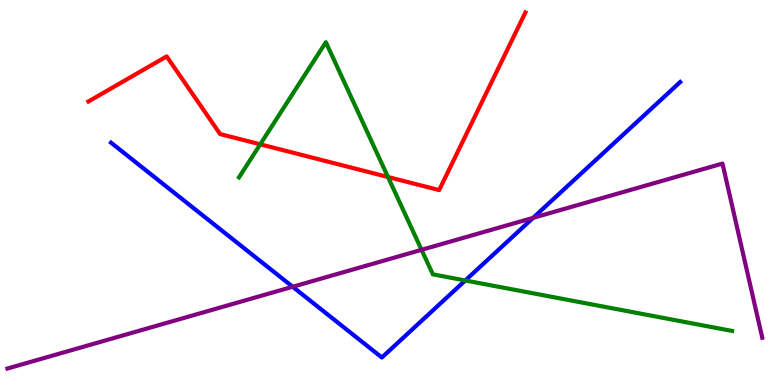[{'lines': ['blue', 'red'], 'intersections': []}, {'lines': ['green', 'red'], 'intersections': [{'x': 3.36, 'y': 6.25}, {'x': 5.01, 'y': 5.4}]}, {'lines': ['purple', 'red'], 'intersections': []}, {'lines': ['blue', 'green'], 'intersections': [{'x': 6.0, 'y': 2.71}]}, {'lines': ['blue', 'purple'], 'intersections': [{'x': 3.78, 'y': 2.55}, {'x': 6.88, 'y': 4.34}]}, {'lines': ['green', 'purple'], 'intersections': [{'x': 5.44, 'y': 3.51}]}]